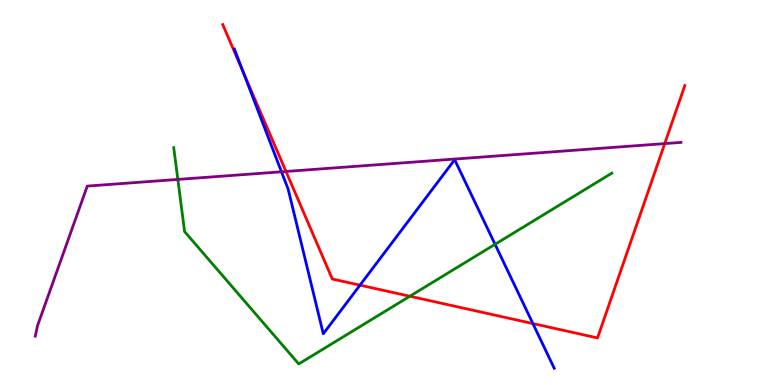[{'lines': ['blue', 'red'], 'intersections': [{'x': 3.14, 'y': 8.13}, {'x': 4.65, 'y': 2.59}, {'x': 6.88, 'y': 1.6}]}, {'lines': ['green', 'red'], 'intersections': [{'x': 5.29, 'y': 2.31}]}, {'lines': ['purple', 'red'], 'intersections': [{'x': 3.69, 'y': 5.55}, {'x': 8.58, 'y': 6.27}]}, {'lines': ['blue', 'green'], 'intersections': [{'x': 6.39, 'y': 3.65}]}, {'lines': ['blue', 'purple'], 'intersections': [{'x': 3.63, 'y': 5.54}]}, {'lines': ['green', 'purple'], 'intersections': [{'x': 2.29, 'y': 5.34}]}]